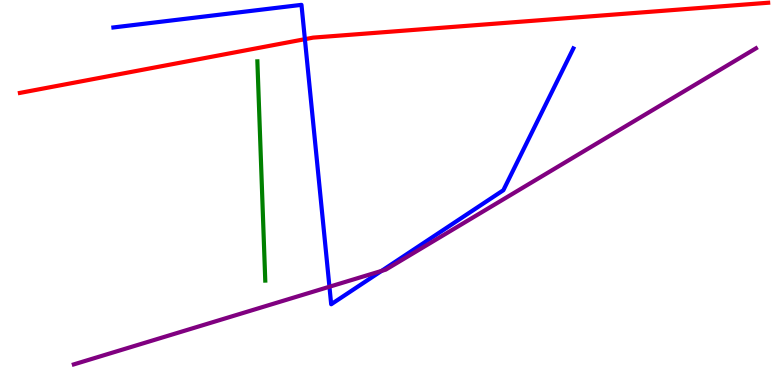[{'lines': ['blue', 'red'], 'intersections': [{'x': 3.93, 'y': 8.98}]}, {'lines': ['green', 'red'], 'intersections': []}, {'lines': ['purple', 'red'], 'intersections': []}, {'lines': ['blue', 'green'], 'intersections': []}, {'lines': ['blue', 'purple'], 'intersections': [{'x': 4.25, 'y': 2.55}, {'x': 4.92, 'y': 2.96}]}, {'lines': ['green', 'purple'], 'intersections': []}]